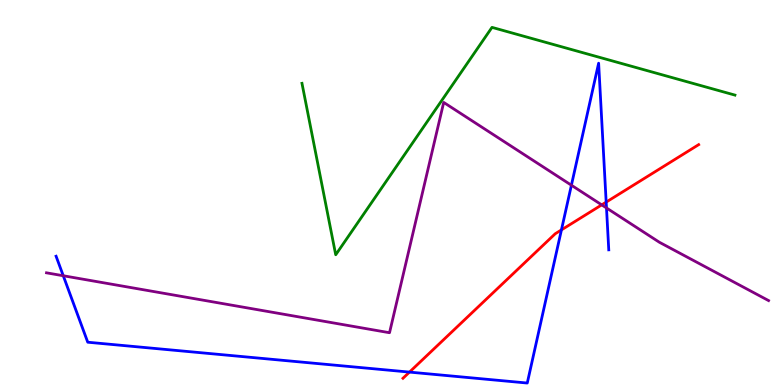[{'lines': ['blue', 'red'], 'intersections': [{'x': 5.28, 'y': 0.335}, {'x': 7.24, 'y': 4.03}, {'x': 7.82, 'y': 4.75}]}, {'lines': ['green', 'red'], 'intersections': []}, {'lines': ['purple', 'red'], 'intersections': [{'x': 7.76, 'y': 4.68}]}, {'lines': ['blue', 'green'], 'intersections': []}, {'lines': ['blue', 'purple'], 'intersections': [{'x': 0.816, 'y': 2.84}, {'x': 7.37, 'y': 5.19}, {'x': 7.83, 'y': 4.6}]}, {'lines': ['green', 'purple'], 'intersections': []}]